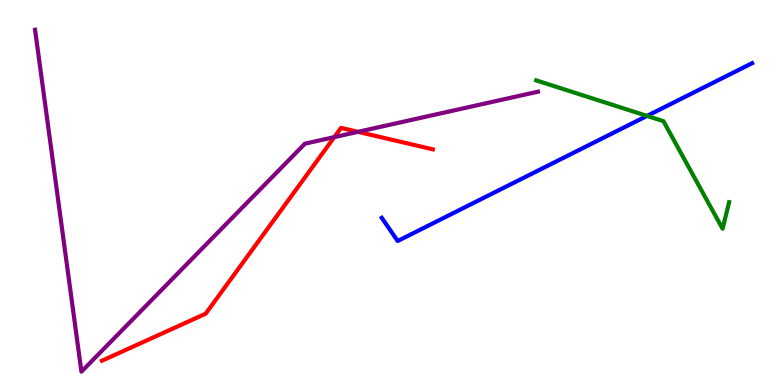[{'lines': ['blue', 'red'], 'intersections': []}, {'lines': ['green', 'red'], 'intersections': []}, {'lines': ['purple', 'red'], 'intersections': [{'x': 4.31, 'y': 6.44}, {'x': 4.62, 'y': 6.58}]}, {'lines': ['blue', 'green'], 'intersections': [{'x': 8.35, 'y': 6.99}]}, {'lines': ['blue', 'purple'], 'intersections': []}, {'lines': ['green', 'purple'], 'intersections': []}]